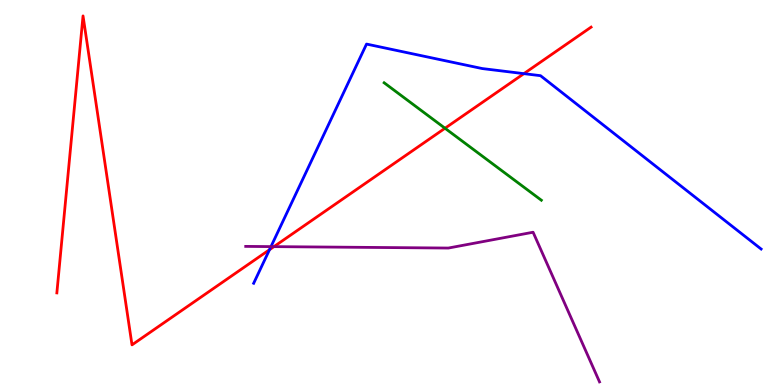[{'lines': ['blue', 'red'], 'intersections': [{'x': 3.48, 'y': 3.51}, {'x': 6.76, 'y': 8.09}]}, {'lines': ['green', 'red'], 'intersections': [{'x': 5.74, 'y': 6.67}]}, {'lines': ['purple', 'red'], 'intersections': [{'x': 3.53, 'y': 3.59}]}, {'lines': ['blue', 'green'], 'intersections': []}, {'lines': ['blue', 'purple'], 'intersections': [{'x': 3.5, 'y': 3.59}]}, {'lines': ['green', 'purple'], 'intersections': []}]